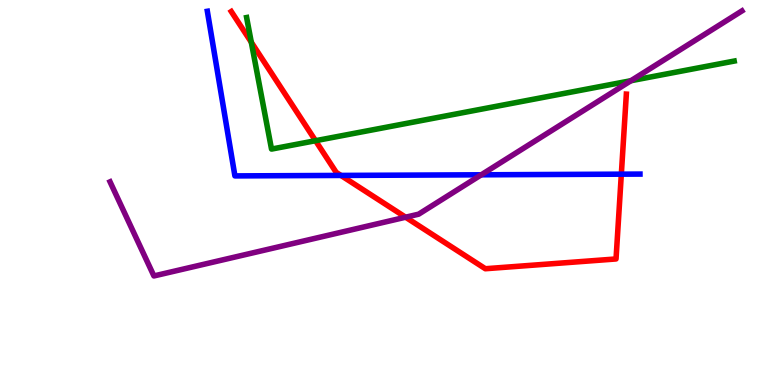[{'lines': ['blue', 'red'], 'intersections': [{'x': 4.4, 'y': 5.44}, {'x': 8.02, 'y': 5.48}]}, {'lines': ['green', 'red'], 'intersections': [{'x': 3.24, 'y': 8.9}, {'x': 4.07, 'y': 6.35}]}, {'lines': ['purple', 'red'], 'intersections': [{'x': 5.23, 'y': 4.36}]}, {'lines': ['blue', 'green'], 'intersections': []}, {'lines': ['blue', 'purple'], 'intersections': [{'x': 6.21, 'y': 5.46}]}, {'lines': ['green', 'purple'], 'intersections': [{'x': 8.14, 'y': 7.9}]}]